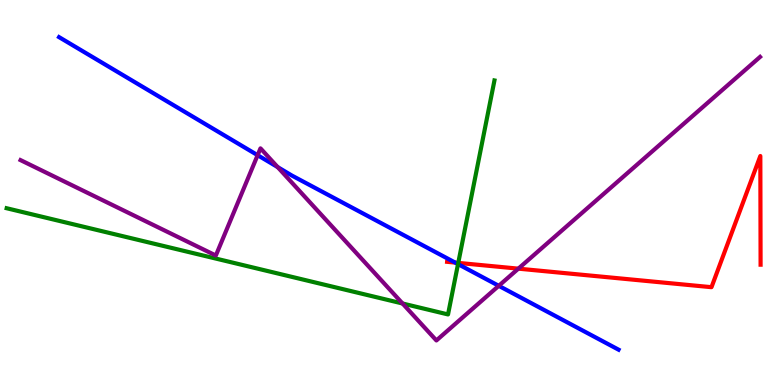[{'lines': ['blue', 'red'], 'intersections': [{'x': 5.87, 'y': 3.18}]}, {'lines': ['green', 'red'], 'intersections': [{'x': 5.91, 'y': 3.17}]}, {'lines': ['purple', 'red'], 'intersections': [{'x': 6.69, 'y': 3.02}]}, {'lines': ['blue', 'green'], 'intersections': [{'x': 5.91, 'y': 3.14}]}, {'lines': ['blue', 'purple'], 'intersections': [{'x': 3.32, 'y': 5.97}, {'x': 3.58, 'y': 5.66}, {'x': 6.44, 'y': 2.58}]}, {'lines': ['green', 'purple'], 'intersections': [{'x': 5.19, 'y': 2.12}]}]